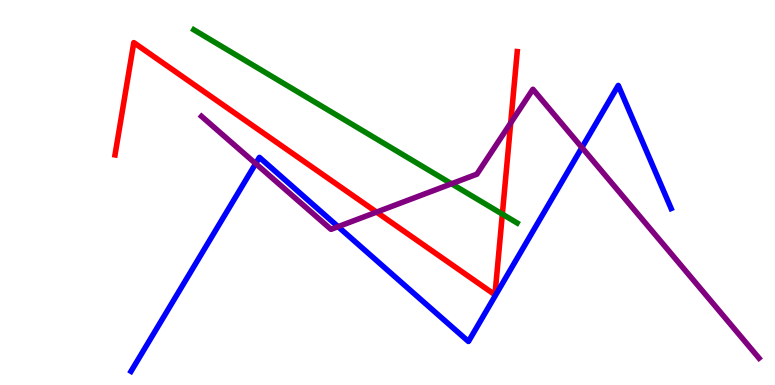[{'lines': ['blue', 'red'], 'intersections': []}, {'lines': ['green', 'red'], 'intersections': [{'x': 6.48, 'y': 4.44}]}, {'lines': ['purple', 'red'], 'intersections': [{'x': 4.86, 'y': 4.49}, {'x': 6.59, 'y': 6.81}]}, {'lines': ['blue', 'green'], 'intersections': []}, {'lines': ['blue', 'purple'], 'intersections': [{'x': 3.3, 'y': 5.75}, {'x': 4.36, 'y': 4.11}, {'x': 7.51, 'y': 6.17}]}, {'lines': ['green', 'purple'], 'intersections': [{'x': 5.83, 'y': 5.23}]}]